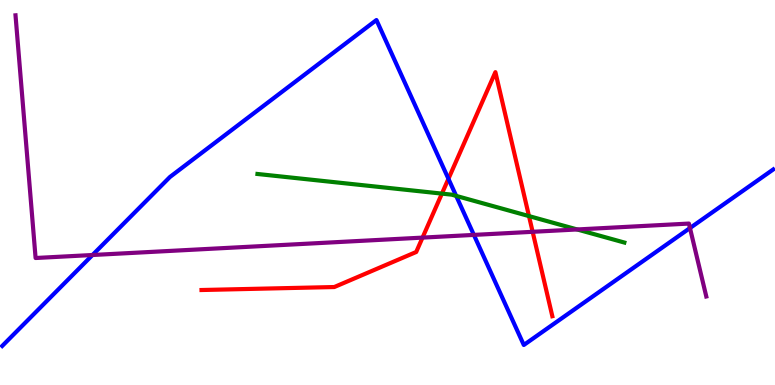[{'lines': ['blue', 'red'], 'intersections': [{'x': 5.79, 'y': 5.36}]}, {'lines': ['green', 'red'], 'intersections': [{'x': 5.7, 'y': 4.97}, {'x': 6.83, 'y': 4.39}]}, {'lines': ['purple', 'red'], 'intersections': [{'x': 5.45, 'y': 3.83}, {'x': 6.87, 'y': 3.98}]}, {'lines': ['blue', 'green'], 'intersections': [{'x': 5.89, 'y': 4.91}]}, {'lines': ['blue', 'purple'], 'intersections': [{'x': 1.19, 'y': 3.38}, {'x': 6.11, 'y': 3.9}, {'x': 8.9, 'y': 4.08}]}, {'lines': ['green', 'purple'], 'intersections': [{'x': 7.45, 'y': 4.04}]}]